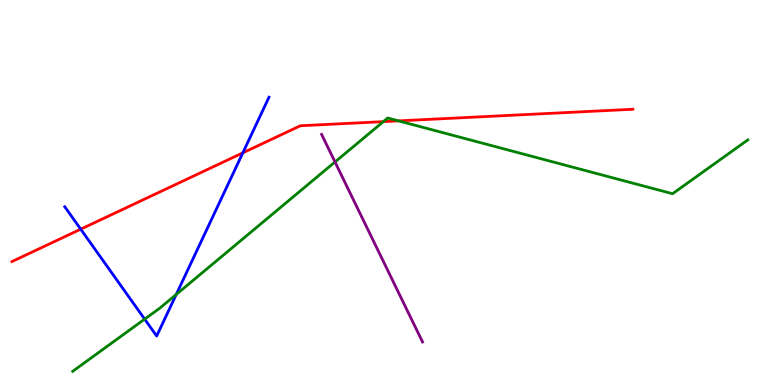[{'lines': ['blue', 'red'], 'intersections': [{'x': 1.04, 'y': 4.05}, {'x': 3.13, 'y': 6.03}]}, {'lines': ['green', 'red'], 'intersections': [{'x': 4.95, 'y': 6.84}, {'x': 5.14, 'y': 6.86}]}, {'lines': ['purple', 'red'], 'intersections': []}, {'lines': ['blue', 'green'], 'intersections': [{'x': 1.87, 'y': 1.71}, {'x': 2.27, 'y': 2.35}]}, {'lines': ['blue', 'purple'], 'intersections': []}, {'lines': ['green', 'purple'], 'intersections': [{'x': 4.32, 'y': 5.79}]}]